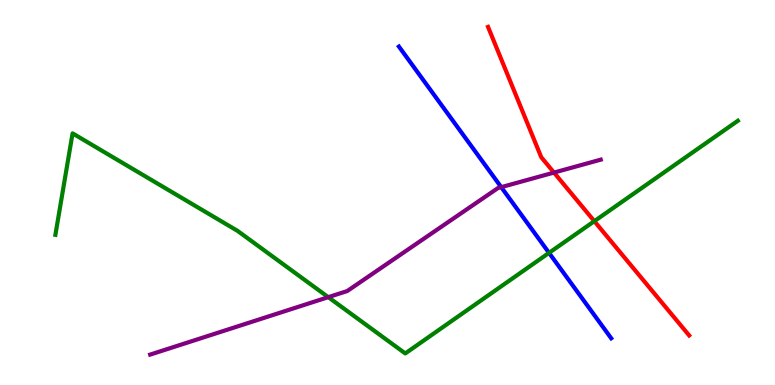[{'lines': ['blue', 'red'], 'intersections': []}, {'lines': ['green', 'red'], 'intersections': [{'x': 7.67, 'y': 4.25}]}, {'lines': ['purple', 'red'], 'intersections': [{'x': 7.15, 'y': 5.52}]}, {'lines': ['blue', 'green'], 'intersections': [{'x': 7.08, 'y': 3.43}]}, {'lines': ['blue', 'purple'], 'intersections': [{'x': 6.47, 'y': 5.14}]}, {'lines': ['green', 'purple'], 'intersections': [{'x': 4.24, 'y': 2.28}]}]